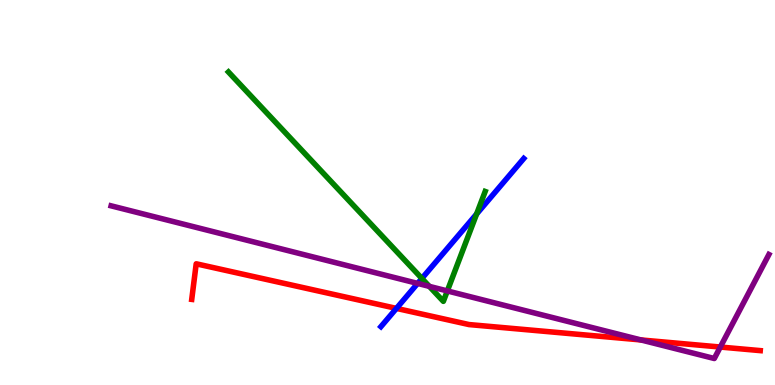[{'lines': ['blue', 'red'], 'intersections': [{'x': 5.12, 'y': 1.99}]}, {'lines': ['green', 'red'], 'intersections': []}, {'lines': ['purple', 'red'], 'intersections': [{'x': 8.27, 'y': 1.17}, {'x': 9.29, 'y': 0.986}]}, {'lines': ['blue', 'green'], 'intersections': [{'x': 5.44, 'y': 2.77}, {'x': 6.15, 'y': 4.44}]}, {'lines': ['blue', 'purple'], 'intersections': [{'x': 5.39, 'y': 2.64}]}, {'lines': ['green', 'purple'], 'intersections': [{'x': 5.54, 'y': 2.56}, {'x': 5.77, 'y': 2.44}]}]